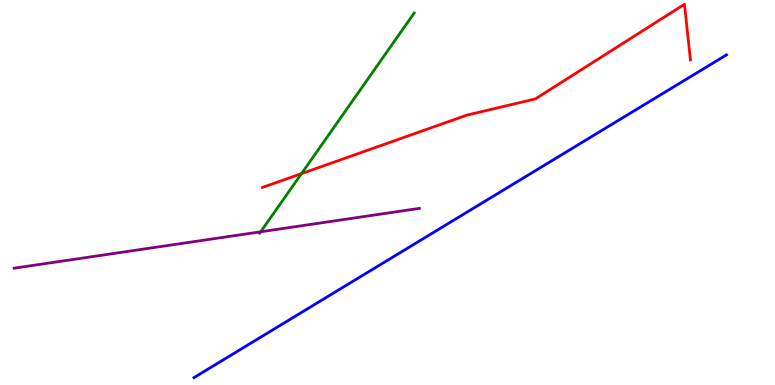[{'lines': ['blue', 'red'], 'intersections': []}, {'lines': ['green', 'red'], 'intersections': [{'x': 3.89, 'y': 5.49}]}, {'lines': ['purple', 'red'], 'intersections': []}, {'lines': ['blue', 'green'], 'intersections': []}, {'lines': ['blue', 'purple'], 'intersections': []}, {'lines': ['green', 'purple'], 'intersections': [{'x': 3.36, 'y': 3.98}]}]